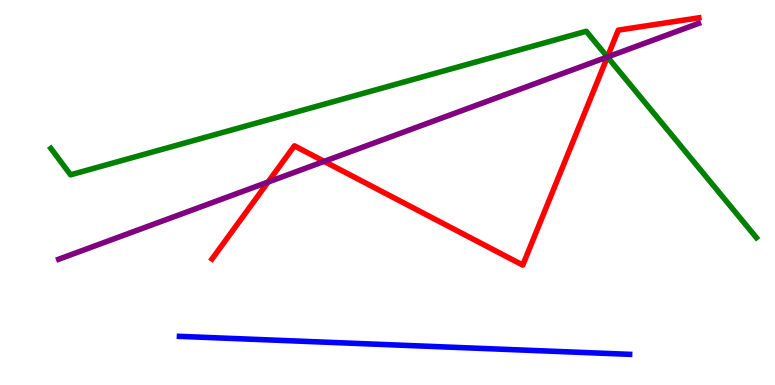[{'lines': ['blue', 'red'], 'intersections': []}, {'lines': ['green', 'red'], 'intersections': [{'x': 7.84, 'y': 8.52}]}, {'lines': ['purple', 'red'], 'intersections': [{'x': 3.46, 'y': 5.27}, {'x': 4.18, 'y': 5.81}, {'x': 7.84, 'y': 8.52}]}, {'lines': ['blue', 'green'], 'intersections': []}, {'lines': ['blue', 'purple'], 'intersections': []}, {'lines': ['green', 'purple'], 'intersections': [{'x': 7.84, 'y': 8.52}]}]